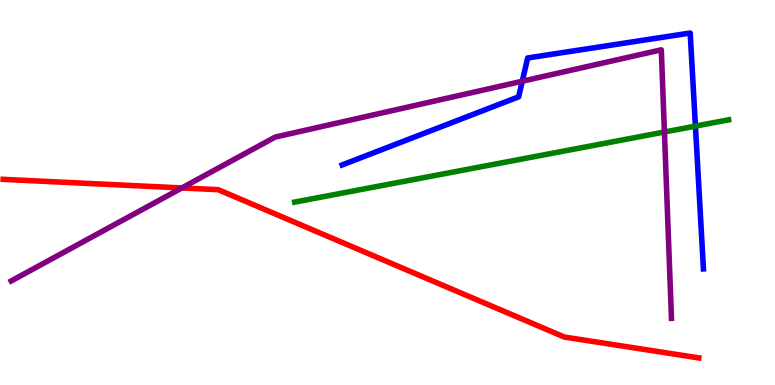[{'lines': ['blue', 'red'], 'intersections': []}, {'lines': ['green', 'red'], 'intersections': []}, {'lines': ['purple', 'red'], 'intersections': [{'x': 2.35, 'y': 5.12}]}, {'lines': ['blue', 'green'], 'intersections': [{'x': 8.97, 'y': 6.72}]}, {'lines': ['blue', 'purple'], 'intersections': [{'x': 6.74, 'y': 7.89}]}, {'lines': ['green', 'purple'], 'intersections': [{'x': 8.57, 'y': 6.57}]}]